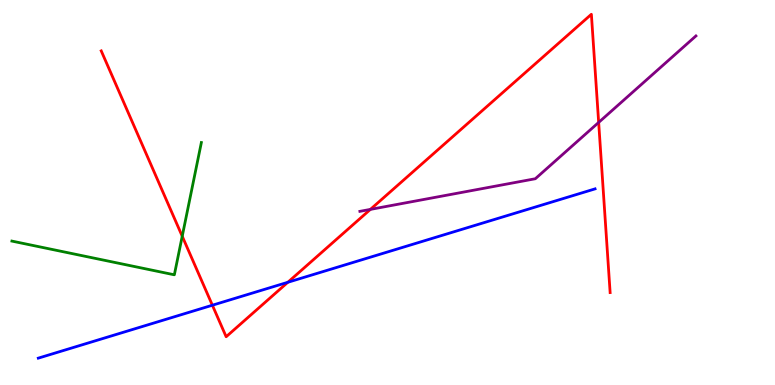[{'lines': ['blue', 'red'], 'intersections': [{'x': 2.74, 'y': 2.07}, {'x': 3.71, 'y': 2.67}]}, {'lines': ['green', 'red'], 'intersections': [{'x': 2.35, 'y': 3.86}]}, {'lines': ['purple', 'red'], 'intersections': [{'x': 4.78, 'y': 4.56}, {'x': 7.72, 'y': 6.82}]}, {'lines': ['blue', 'green'], 'intersections': []}, {'lines': ['blue', 'purple'], 'intersections': []}, {'lines': ['green', 'purple'], 'intersections': []}]